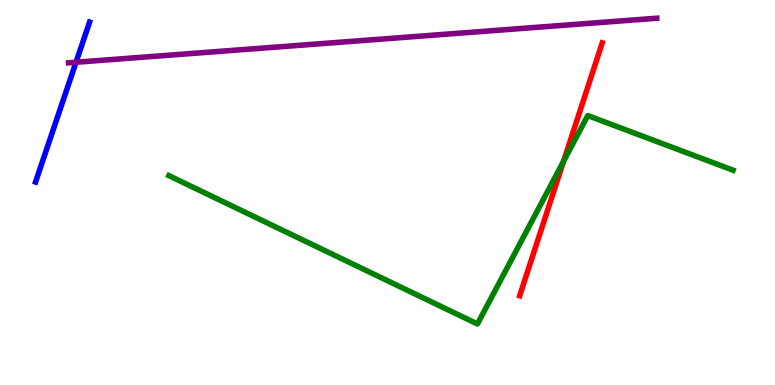[{'lines': ['blue', 'red'], 'intersections': []}, {'lines': ['green', 'red'], 'intersections': [{'x': 7.27, 'y': 5.81}]}, {'lines': ['purple', 'red'], 'intersections': []}, {'lines': ['blue', 'green'], 'intersections': []}, {'lines': ['blue', 'purple'], 'intersections': [{'x': 0.981, 'y': 8.38}]}, {'lines': ['green', 'purple'], 'intersections': []}]